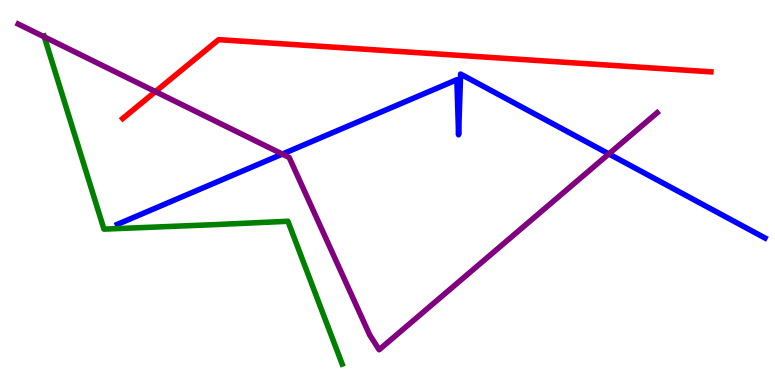[{'lines': ['blue', 'red'], 'intersections': []}, {'lines': ['green', 'red'], 'intersections': []}, {'lines': ['purple', 'red'], 'intersections': [{'x': 2.01, 'y': 7.62}]}, {'lines': ['blue', 'green'], 'intersections': []}, {'lines': ['blue', 'purple'], 'intersections': [{'x': 3.64, 'y': 6.0}, {'x': 7.86, 'y': 6.0}]}, {'lines': ['green', 'purple'], 'intersections': [{'x': 0.572, 'y': 9.04}]}]